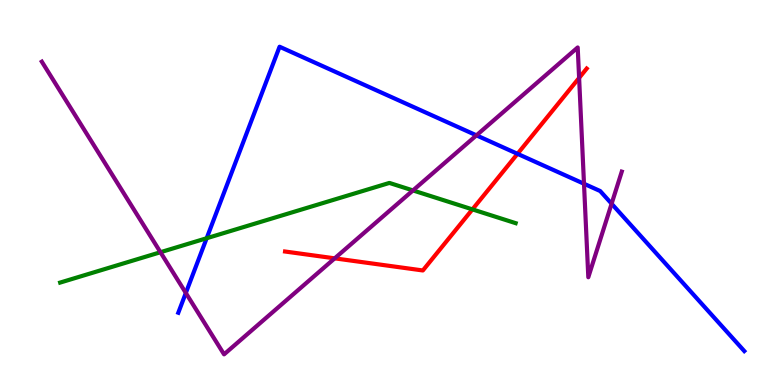[{'lines': ['blue', 'red'], 'intersections': [{'x': 6.68, 'y': 6.0}]}, {'lines': ['green', 'red'], 'intersections': [{'x': 6.1, 'y': 4.56}]}, {'lines': ['purple', 'red'], 'intersections': [{'x': 4.32, 'y': 3.29}, {'x': 7.47, 'y': 7.98}]}, {'lines': ['blue', 'green'], 'intersections': [{'x': 2.67, 'y': 3.81}]}, {'lines': ['blue', 'purple'], 'intersections': [{'x': 2.4, 'y': 2.39}, {'x': 6.15, 'y': 6.48}, {'x': 7.54, 'y': 5.23}, {'x': 7.89, 'y': 4.71}]}, {'lines': ['green', 'purple'], 'intersections': [{'x': 2.07, 'y': 3.45}, {'x': 5.33, 'y': 5.05}]}]